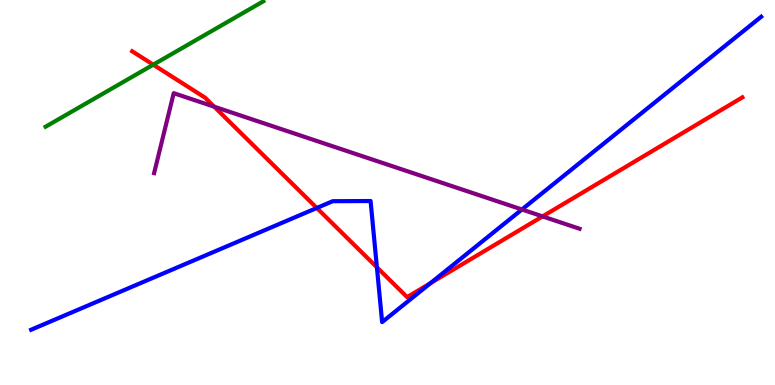[{'lines': ['blue', 'red'], 'intersections': [{'x': 4.09, 'y': 4.6}, {'x': 4.86, 'y': 3.06}, {'x': 5.55, 'y': 2.64}]}, {'lines': ['green', 'red'], 'intersections': [{'x': 1.98, 'y': 8.32}]}, {'lines': ['purple', 'red'], 'intersections': [{'x': 2.76, 'y': 7.23}, {'x': 7.0, 'y': 4.38}]}, {'lines': ['blue', 'green'], 'intersections': []}, {'lines': ['blue', 'purple'], 'intersections': [{'x': 6.73, 'y': 4.56}]}, {'lines': ['green', 'purple'], 'intersections': []}]